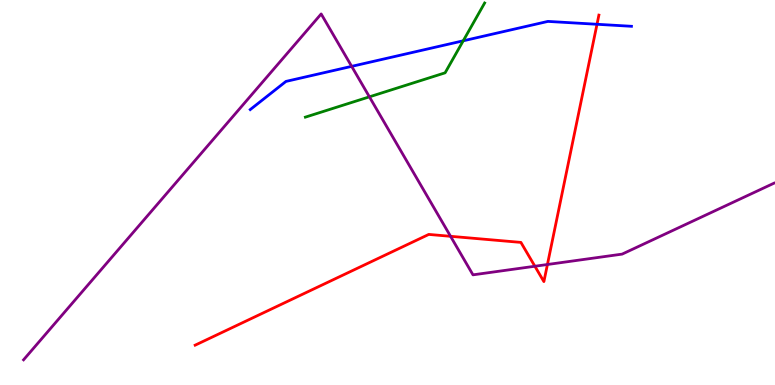[{'lines': ['blue', 'red'], 'intersections': [{'x': 7.7, 'y': 9.37}]}, {'lines': ['green', 'red'], 'intersections': []}, {'lines': ['purple', 'red'], 'intersections': [{'x': 5.81, 'y': 3.86}, {'x': 6.9, 'y': 3.08}, {'x': 7.06, 'y': 3.13}]}, {'lines': ['blue', 'green'], 'intersections': [{'x': 5.98, 'y': 8.94}]}, {'lines': ['blue', 'purple'], 'intersections': [{'x': 4.54, 'y': 8.28}]}, {'lines': ['green', 'purple'], 'intersections': [{'x': 4.77, 'y': 7.48}]}]